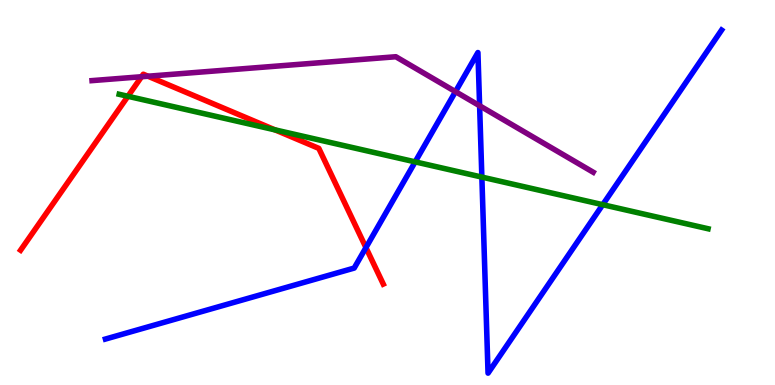[{'lines': ['blue', 'red'], 'intersections': [{'x': 4.72, 'y': 3.57}]}, {'lines': ['green', 'red'], 'intersections': [{'x': 1.65, 'y': 7.5}, {'x': 3.55, 'y': 6.63}]}, {'lines': ['purple', 'red'], 'intersections': [{'x': 1.83, 'y': 8.01}, {'x': 1.91, 'y': 8.02}]}, {'lines': ['blue', 'green'], 'intersections': [{'x': 5.36, 'y': 5.8}, {'x': 6.22, 'y': 5.4}, {'x': 7.78, 'y': 4.68}]}, {'lines': ['blue', 'purple'], 'intersections': [{'x': 5.88, 'y': 7.62}, {'x': 6.19, 'y': 7.25}]}, {'lines': ['green', 'purple'], 'intersections': []}]